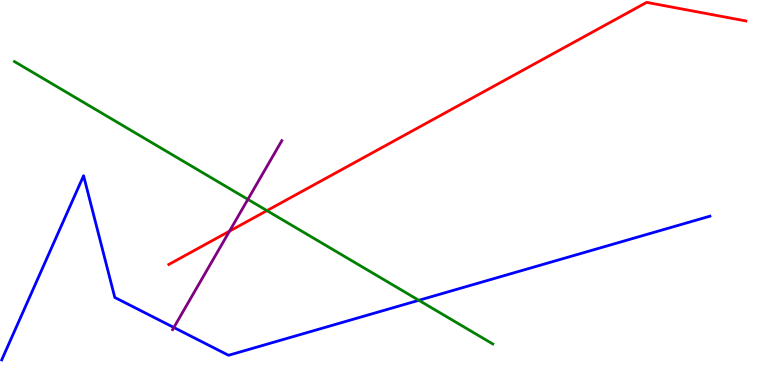[{'lines': ['blue', 'red'], 'intersections': []}, {'lines': ['green', 'red'], 'intersections': [{'x': 3.44, 'y': 4.53}]}, {'lines': ['purple', 'red'], 'intersections': [{'x': 2.96, 'y': 4.0}]}, {'lines': ['blue', 'green'], 'intersections': [{'x': 5.4, 'y': 2.2}]}, {'lines': ['blue', 'purple'], 'intersections': [{'x': 2.24, 'y': 1.49}]}, {'lines': ['green', 'purple'], 'intersections': [{'x': 3.2, 'y': 4.82}]}]